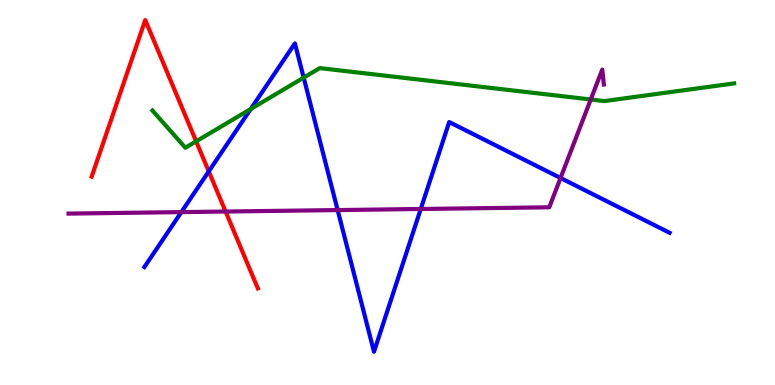[{'lines': ['blue', 'red'], 'intersections': [{'x': 2.69, 'y': 5.55}]}, {'lines': ['green', 'red'], 'intersections': [{'x': 2.53, 'y': 6.33}]}, {'lines': ['purple', 'red'], 'intersections': [{'x': 2.91, 'y': 4.51}]}, {'lines': ['blue', 'green'], 'intersections': [{'x': 3.24, 'y': 7.17}, {'x': 3.92, 'y': 7.98}]}, {'lines': ['blue', 'purple'], 'intersections': [{'x': 2.34, 'y': 4.49}, {'x': 4.36, 'y': 4.54}, {'x': 5.43, 'y': 4.57}, {'x': 7.23, 'y': 5.38}]}, {'lines': ['green', 'purple'], 'intersections': [{'x': 7.62, 'y': 7.42}]}]